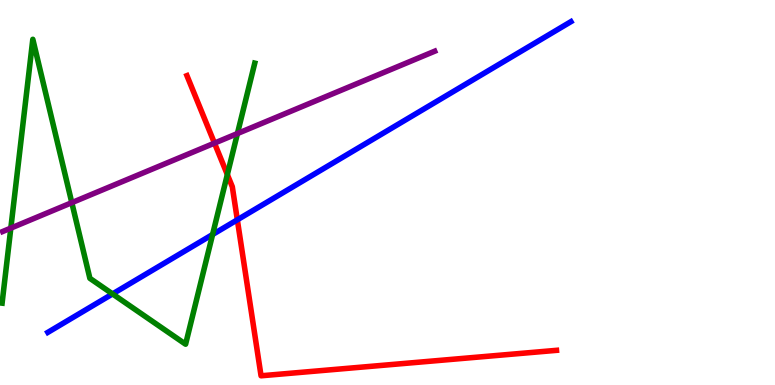[{'lines': ['blue', 'red'], 'intersections': [{'x': 3.06, 'y': 4.29}]}, {'lines': ['green', 'red'], 'intersections': [{'x': 2.93, 'y': 5.47}]}, {'lines': ['purple', 'red'], 'intersections': [{'x': 2.77, 'y': 6.28}]}, {'lines': ['blue', 'green'], 'intersections': [{'x': 1.45, 'y': 2.37}, {'x': 2.74, 'y': 3.91}]}, {'lines': ['blue', 'purple'], 'intersections': []}, {'lines': ['green', 'purple'], 'intersections': [{'x': 0.14, 'y': 4.07}, {'x': 0.927, 'y': 4.74}, {'x': 3.06, 'y': 6.53}]}]